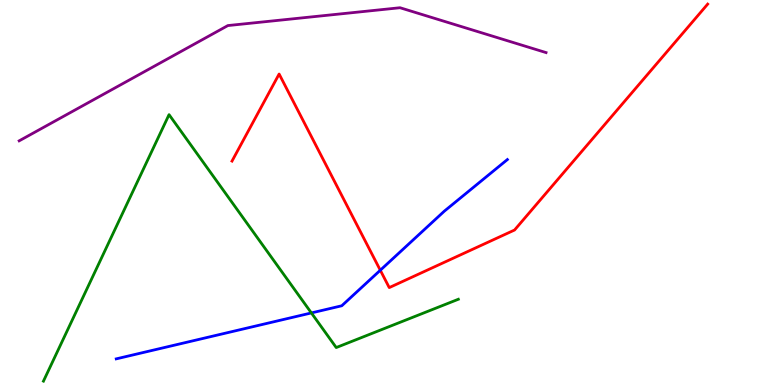[{'lines': ['blue', 'red'], 'intersections': [{'x': 4.91, 'y': 2.98}]}, {'lines': ['green', 'red'], 'intersections': []}, {'lines': ['purple', 'red'], 'intersections': []}, {'lines': ['blue', 'green'], 'intersections': [{'x': 4.02, 'y': 1.87}]}, {'lines': ['blue', 'purple'], 'intersections': []}, {'lines': ['green', 'purple'], 'intersections': []}]